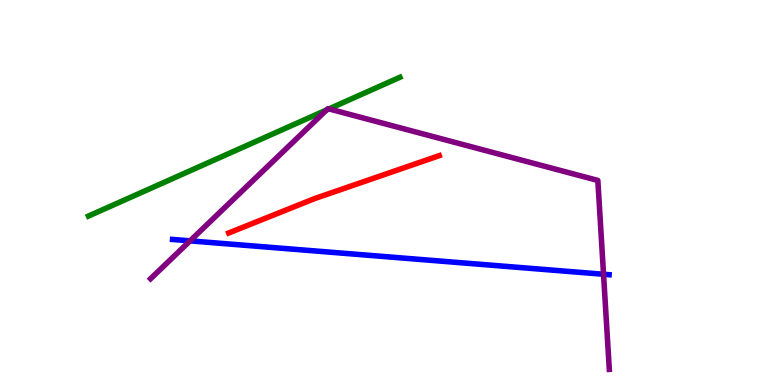[{'lines': ['blue', 'red'], 'intersections': []}, {'lines': ['green', 'red'], 'intersections': []}, {'lines': ['purple', 'red'], 'intersections': []}, {'lines': ['blue', 'green'], 'intersections': []}, {'lines': ['blue', 'purple'], 'intersections': [{'x': 2.45, 'y': 3.74}, {'x': 7.79, 'y': 2.88}]}, {'lines': ['green', 'purple'], 'intersections': [{'x': 4.21, 'y': 7.14}, {'x': 4.24, 'y': 7.17}]}]